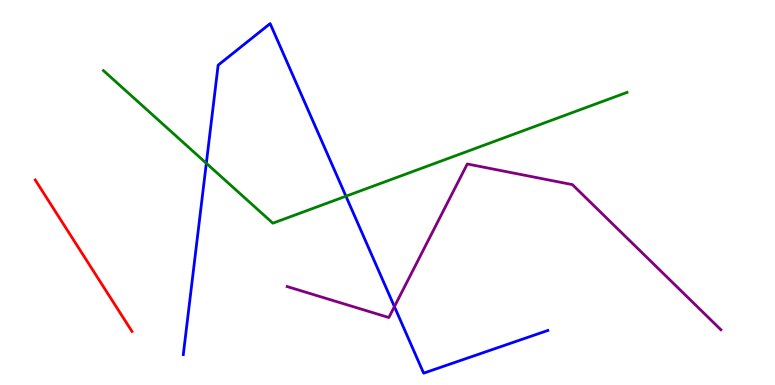[{'lines': ['blue', 'red'], 'intersections': []}, {'lines': ['green', 'red'], 'intersections': []}, {'lines': ['purple', 'red'], 'intersections': []}, {'lines': ['blue', 'green'], 'intersections': [{'x': 2.66, 'y': 5.76}, {'x': 4.46, 'y': 4.9}]}, {'lines': ['blue', 'purple'], 'intersections': [{'x': 5.09, 'y': 2.04}]}, {'lines': ['green', 'purple'], 'intersections': []}]